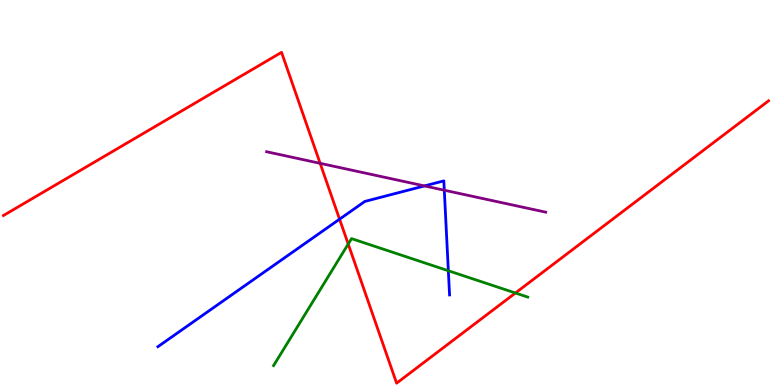[{'lines': ['blue', 'red'], 'intersections': [{'x': 4.38, 'y': 4.31}]}, {'lines': ['green', 'red'], 'intersections': [{'x': 4.49, 'y': 3.66}, {'x': 6.65, 'y': 2.39}]}, {'lines': ['purple', 'red'], 'intersections': [{'x': 4.13, 'y': 5.76}]}, {'lines': ['blue', 'green'], 'intersections': [{'x': 5.79, 'y': 2.97}]}, {'lines': ['blue', 'purple'], 'intersections': [{'x': 5.48, 'y': 5.17}, {'x': 5.73, 'y': 5.06}]}, {'lines': ['green', 'purple'], 'intersections': []}]